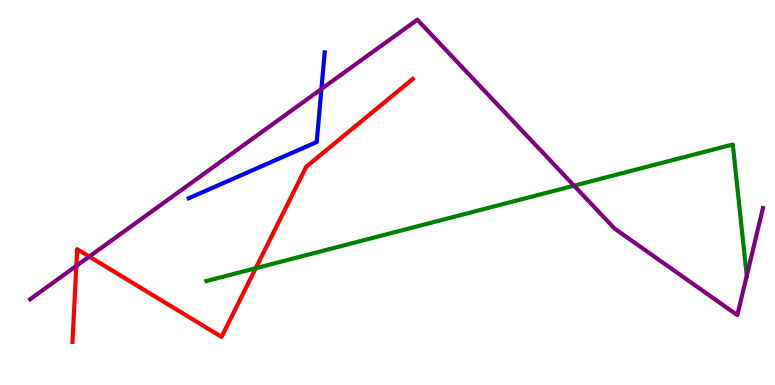[{'lines': ['blue', 'red'], 'intersections': []}, {'lines': ['green', 'red'], 'intersections': [{'x': 3.3, 'y': 3.03}]}, {'lines': ['purple', 'red'], 'intersections': [{'x': 0.985, 'y': 3.09}, {'x': 1.15, 'y': 3.34}]}, {'lines': ['blue', 'green'], 'intersections': []}, {'lines': ['blue', 'purple'], 'intersections': [{'x': 4.15, 'y': 7.69}]}, {'lines': ['green', 'purple'], 'intersections': [{'x': 7.41, 'y': 5.18}, {'x': 9.64, 'y': 2.84}]}]